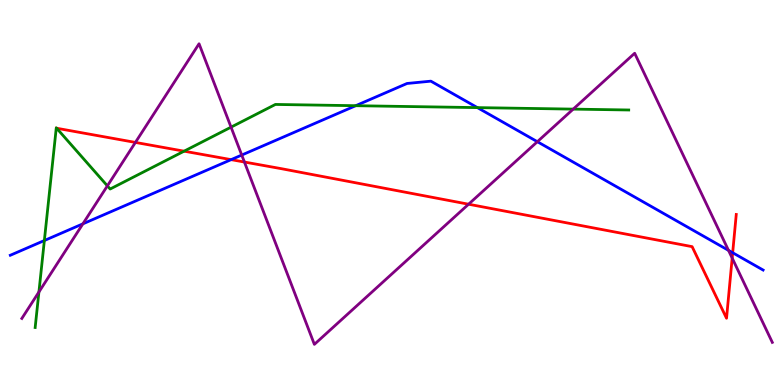[{'lines': ['blue', 'red'], 'intersections': [{'x': 2.98, 'y': 5.85}, {'x': 9.45, 'y': 3.44}]}, {'lines': ['green', 'red'], 'intersections': [{'x': 0.731, 'y': 6.67}, {'x': 2.38, 'y': 6.07}]}, {'lines': ['purple', 'red'], 'intersections': [{'x': 1.75, 'y': 6.3}, {'x': 3.15, 'y': 5.79}, {'x': 6.05, 'y': 4.7}, {'x': 9.45, 'y': 3.3}]}, {'lines': ['blue', 'green'], 'intersections': [{'x': 0.572, 'y': 3.75}, {'x': 4.59, 'y': 7.25}, {'x': 6.16, 'y': 7.2}]}, {'lines': ['blue', 'purple'], 'intersections': [{'x': 1.07, 'y': 4.19}, {'x': 3.12, 'y': 5.97}, {'x': 6.93, 'y': 6.32}, {'x': 9.4, 'y': 3.5}]}, {'lines': ['green', 'purple'], 'intersections': [{'x': 0.502, 'y': 2.42}, {'x': 1.39, 'y': 5.17}, {'x': 2.98, 'y': 6.7}, {'x': 7.4, 'y': 7.17}]}]